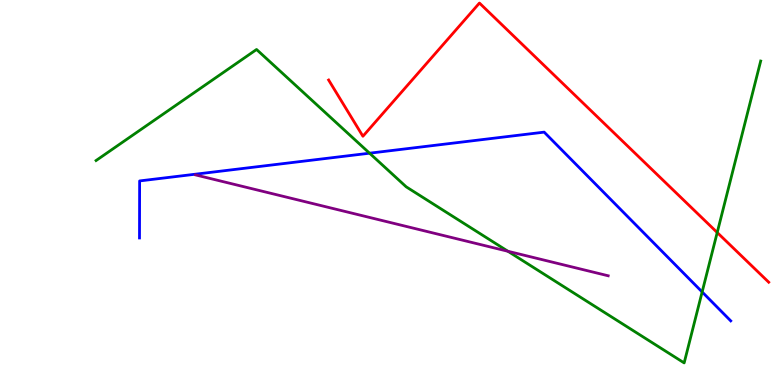[{'lines': ['blue', 'red'], 'intersections': []}, {'lines': ['green', 'red'], 'intersections': [{'x': 9.25, 'y': 3.96}]}, {'lines': ['purple', 'red'], 'intersections': []}, {'lines': ['blue', 'green'], 'intersections': [{'x': 4.77, 'y': 6.02}, {'x': 9.06, 'y': 2.42}]}, {'lines': ['blue', 'purple'], 'intersections': []}, {'lines': ['green', 'purple'], 'intersections': [{'x': 6.55, 'y': 3.47}]}]